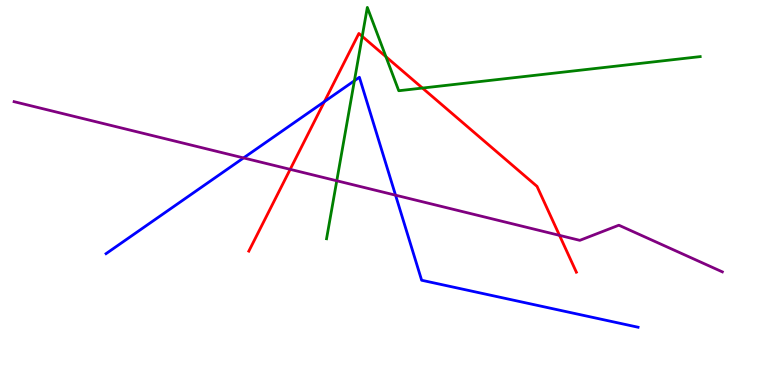[{'lines': ['blue', 'red'], 'intersections': [{'x': 4.19, 'y': 7.36}]}, {'lines': ['green', 'red'], 'intersections': [{'x': 4.67, 'y': 9.06}, {'x': 4.98, 'y': 8.53}, {'x': 5.45, 'y': 7.71}]}, {'lines': ['purple', 'red'], 'intersections': [{'x': 3.74, 'y': 5.6}, {'x': 7.22, 'y': 3.89}]}, {'lines': ['blue', 'green'], 'intersections': [{'x': 4.57, 'y': 7.9}]}, {'lines': ['blue', 'purple'], 'intersections': [{'x': 3.14, 'y': 5.9}, {'x': 5.1, 'y': 4.93}]}, {'lines': ['green', 'purple'], 'intersections': [{'x': 4.35, 'y': 5.3}]}]